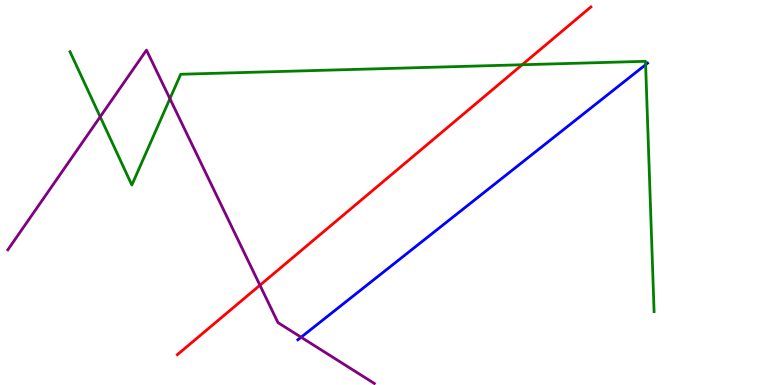[{'lines': ['blue', 'red'], 'intersections': []}, {'lines': ['green', 'red'], 'intersections': [{'x': 6.74, 'y': 8.32}]}, {'lines': ['purple', 'red'], 'intersections': [{'x': 3.35, 'y': 2.59}]}, {'lines': ['blue', 'green'], 'intersections': [{'x': 8.33, 'y': 8.32}]}, {'lines': ['blue', 'purple'], 'intersections': [{'x': 3.89, 'y': 1.24}]}, {'lines': ['green', 'purple'], 'intersections': [{'x': 1.29, 'y': 6.97}, {'x': 2.19, 'y': 7.44}]}]